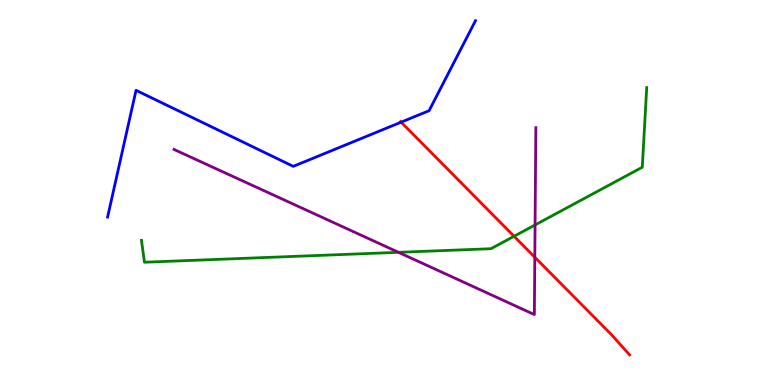[{'lines': ['blue', 'red'], 'intersections': [{'x': 5.18, 'y': 6.83}]}, {'lines': ['green', 'red'], 'intersections': [{'x': 6.63, 'y': 3.86}]}, {'lines': ['purple', 'red'], 'intersections': [{'x': 6.9, 'y': 3.32}]}, {'lines': ['blue', 'green'], 'intersections': []}, {'lines': ['blue', 'purple'], 'intersections': []}, {'lines': ['green', 'purple'], 'intersections': [{'x': 5.14, 'y': 3.45}, {'x': 6.9, 'y': 4.16}]}]